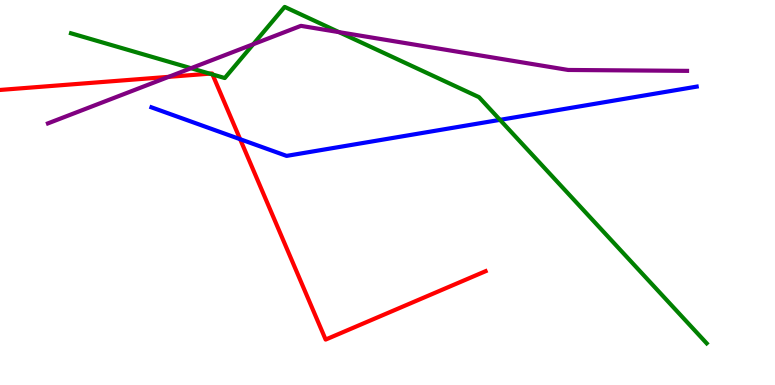[{'lines': ['blue', 'red'], 'intersections': [{'x': 3.1, 'y': 6.38}]}, {'lines': ['green', 'red'], 'intersections': [{'x': 2.71, 'y': 8.09}, {'x': 2.74, 'y': 8.07}]}, {'lines': ['purple', 'red'], 'intersections': [{'x': 2.18, 'y': 8.0}]}, {'lines': ['blue', 'green'], 'intersections': [{'x': 6.45, 'y': 6.89}]}, {'lines': ['blue', 'purple'], 'intersections': []}, {'lines': ['green', 'purple'], 'intersections': [{'x': 2.46, 'y': 8.23}, {'x': 3.27, 'y': 8.85}, {'x': 4.37, 'y': 9.17}]}]